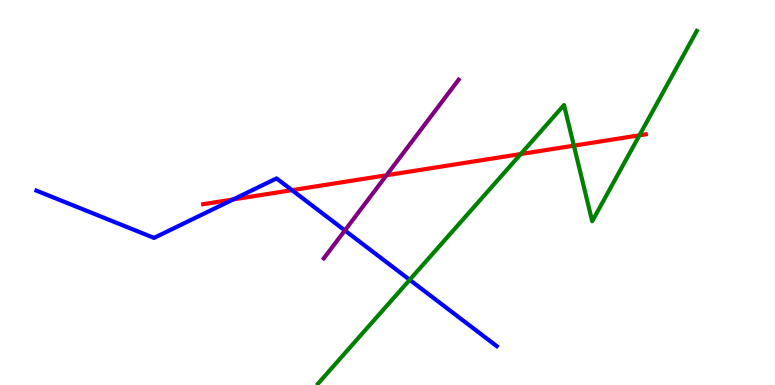[{'lines': ['blue', 'red'], 'intersections': [{'x': 3.01, 'y': 4.82}, {'x': 3.77, 'y': 5.06}]}, {'lines': ['green', 'red'], 'intersections': [{'x': 6.72, 'y': 6.0}, {'x': 7.4, 'y': 6.22}, {'x': 8.25, 'y': 6.49}]}, {'lines': ['purple', 'red'], 'intersections': [{'x': 4.99, 'y': 5.45}]}, {'lines': ['blue', 'green'], 'intersections': [{'x': 5.29, 'y': 2.73}]}, {'lines': ['blue', 'purple'], 'intersections': [{'x': 4.45, 'y': 4.01}]}, {'lines': ['green', 'purple'], 'intersections': []}]